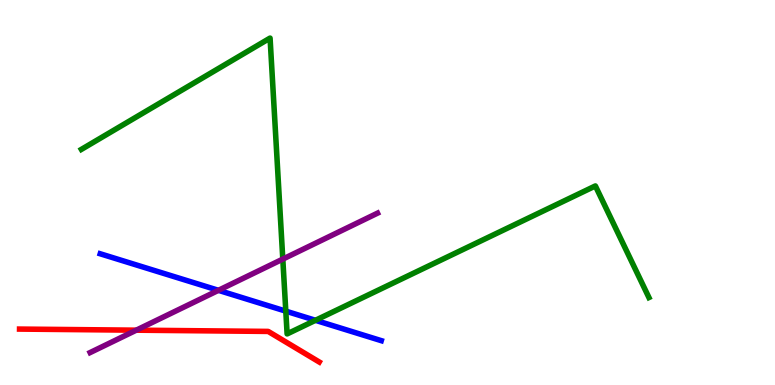[{'lines': ['blue', 'red'], 'intersections': []}, {'lines': ['green', 'red'], 'intersections': []}, {'lines': ['purple', 'red'], 'intersections': [{'x': 1.76, 'y': 1.42}]}, {'lines': ['blue', 'green'], 'intersections': [{'x': 3.69, 'y': 1.92}, {'x': 4.07, 'y': 1.68}]}, {'lines': ['blue', 'purple'], 'intersections': [{'x': 2.82, 'y': 2.46}]}, {'lines': ['green', 'purple'], 'intersections': [{'x': 3.65, 'y': 3.27}]}]